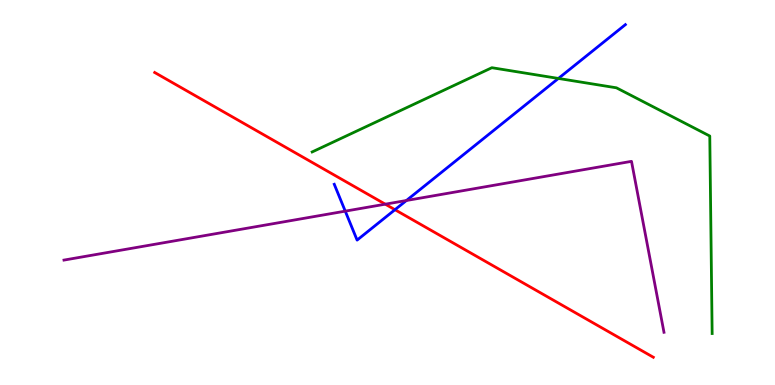[{'lines': ['blue', 'red'], 'intersections': [{'x': 5.1, 'y': 4.55}]}, {'lines': ['green', 'red'], 'intersections': []}, {'lines': ['purple', 'red'], 'intersections': [{'x': 4.97, 'y': 4.7}]}, {'lines': ['blue', 'green'], 'intersections': [{'x': 7.21, 'y': 7.96}]}, {'lines': ['blue', 'purple'], 'intersections': [{'x': 4.45, 'y': 4.52}, {'x': 5.24, 'y': 4.79}]}, {'lines': ['green', 'purple'], 'intersections': []}]